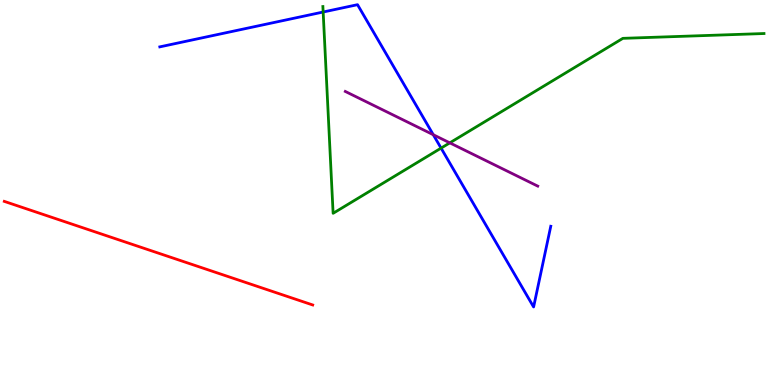[{'lines': ['blue', 'red'], 'intersections': []}, {'lines': ['green', 'red'], 'intersections': []}, {'lines': ['purple', 'red'], 'intersections': []}, {'lines': ['blue', 'green'], 'intersections': [{'x': 4.17, 'y': 9.69}, {'x': 5.69, 'y': 6.15}]}, {'lines': ['blue', 'purple'], 'intersections': [{'x': 5.59, 'y': 6.5}]}, {'lines': ['green', 'purple'], 'intersections': [{'x': 5.8, 'y': 6.29}]}]